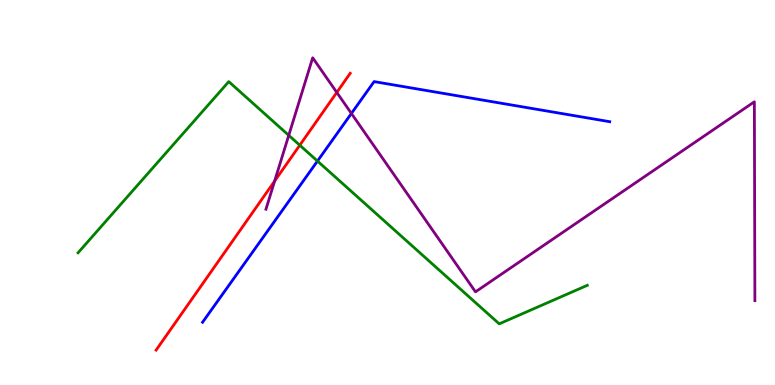[{'lines': ['blue', 'red'], 'intersections': []}, {'lines': ['green', 'red'], 'intersections': [{'x': 3.87, 'y': 6.23}]}, {'lines': ['purple', 'red'], 'intersections': [{'x': 3.54, 'y': 5.3}, {'x': 4.35, 'y': 7.6}]}, {'lines': ['blue', 'green'], 'intersections': [{'x': 4.1, 'y': 5.82}]}, {'lines': ['blue', 'purple'], 'intersections': [{'x': 4.53, 'y': 7.05}]}, {'lines': ['green', 'purple'], 'intersections': [{'x': 3.73, 'y': 6.48}]}]